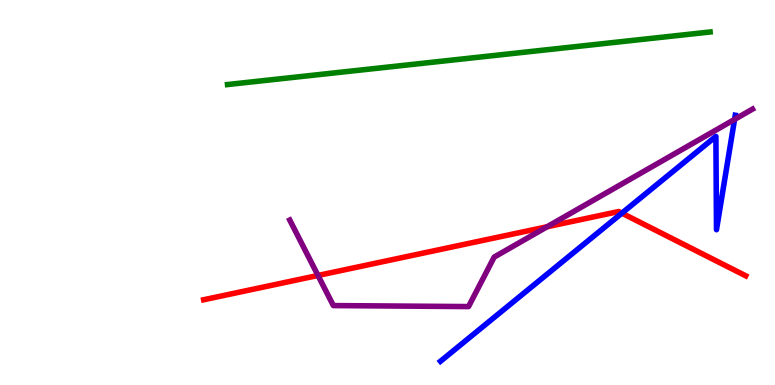[{'lines': ['blue', 'red'], 'intersections': [{'x': 8.02, 'y': 4.46}]}, {'lines': ['green', 'red'], 'intersections': []}, {'lines': ['purple', 'red'], 'intersections': [{'x': 4.1, 'y': 2.85}, {'x': 7.06, 'y': 4.11}]}, {'lines': ['blue', 'green'], 'intersections': []}, {'lines': ['blue', 'purple'], 'intersections': [{'x': 9.48, 'y': 6.9}]}, {'lines': ['green', 'purple'], 'intersections': []}]